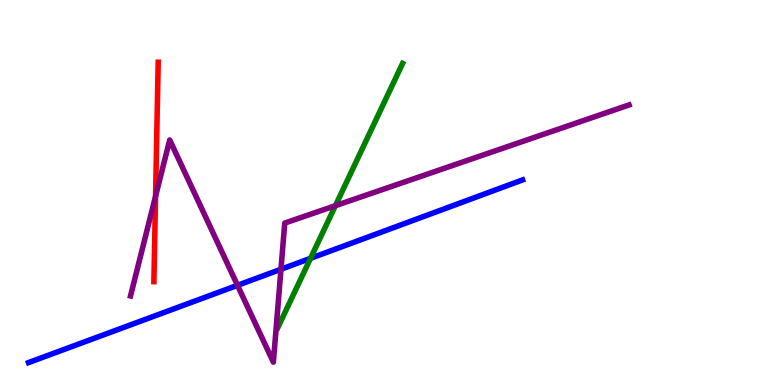[{'lines': ['blue', 'red'], 'intersections': []}, {'lines': ['green', 'red'], 'intersections': []}, {'lines': ['purple', 'red'], 'intersections': [{'x': 2.01, 'y': 4.9}]}, {'lines': ['blue', 'green'], 'intersections': [{'x': 4.01, 'y': 3.29}]}, {'lines': ['blue', 'purple'], 'intersections': [{'x': 3.06, 'y': 2.59}, {'x': 3.63, 'y': 3.01}]}, {'lines': ['green', 'purple'], 'intersections': [{'x': 4.33, 'y': 4.66}]}]